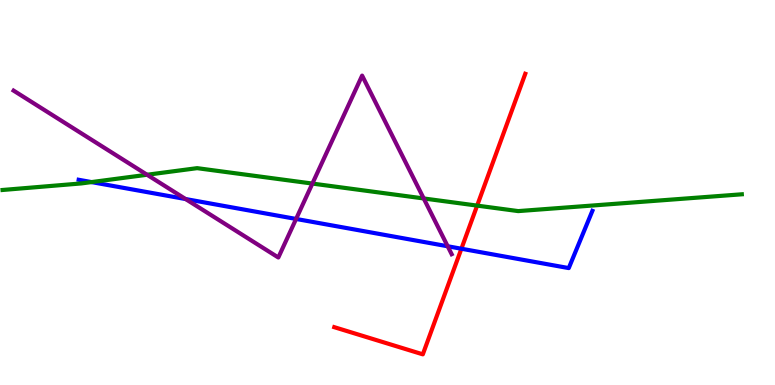[{'lines': ['blue', 'red'], 'intersections': [{'x': 5.95, 'y': 3.54}]}, {'lines': ['green', 'red'], 'intersections': [{'x': 6.16, 'y': 4.66}]}, {'lines': ['purple', 'red'], 'intersections': []}, {'lines': ['blue', 'green'], 'intersections': [{'x': 1.18, 'y': 5.27}]}, {'lines': ['blue', 'purple'], 'intersections': [{'x': 2.39, 'y': 4.83}, {'x': 3.82, 'y': 4.31}, {'x': 5.78, 'y': 3.6}]}, {'lines': ['green', 'purple'], 'intersections': [{'x': 1.9, 'y': 5.46}, {'x': 4.03, 'y': 5.23}, {'x': 5.47, 'y': 4.85}]}]